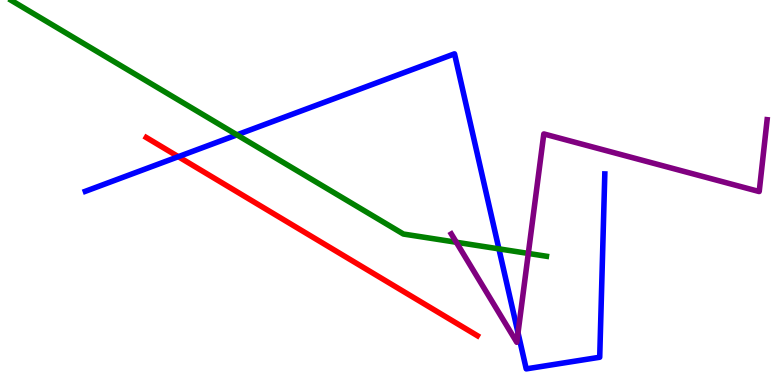[{'lines': ['blue', 'red'], 'intersections': [{'x': 2.3, 'y': 5.93}]}, {'lines': ['green', 'red'], 'intersections': []}, {'lines': ['purple', 'red'], 'intersections': []}, {'lines': ['blue', 'green'], 'intersections': [{'x': 3.06, 'y': 6.5}, {'x': 6.44, 'y': 3.54}]}, {'lines': ['blue', 'purple'], 'intersections': [{'x': 6.68, 'y': 1.36}]}, {'lines': ['green', 'purple'], 'intersections': [{'x': 5.89, 'y': 3.71}, {'x': 6.82, 'y': 3.42}]}]